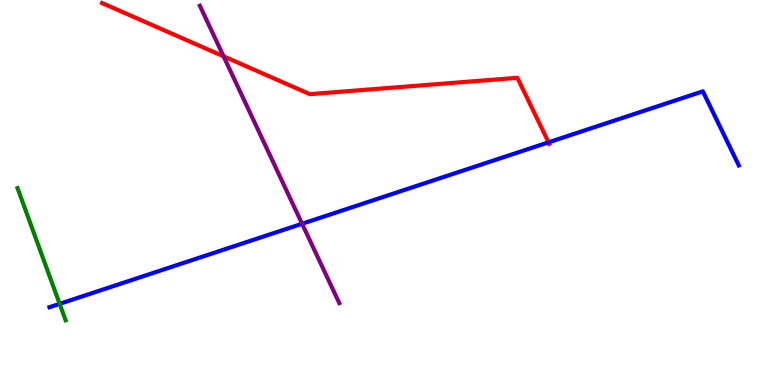[{'lines': ['blue', 'red'], 'intersections': [{'x': 7.08, 'y': 6.3}]}, {'lines': ['green', 'red'], 'intersections': []}, {'lines': ['purple', 'red'], 'intersections': [{'x': 2.88, 'y': 8.54}]}, {'lines': ['blue', 'green'], 'intersections': [{'x': 0.77, 'y': 2.11}]}, {'lines': ['blue', 'purple'], 'intersections': [{'x': 3.9, 'y': 4.19}]}, {'lines': ['green', 'purple'], 'intersections': []}]